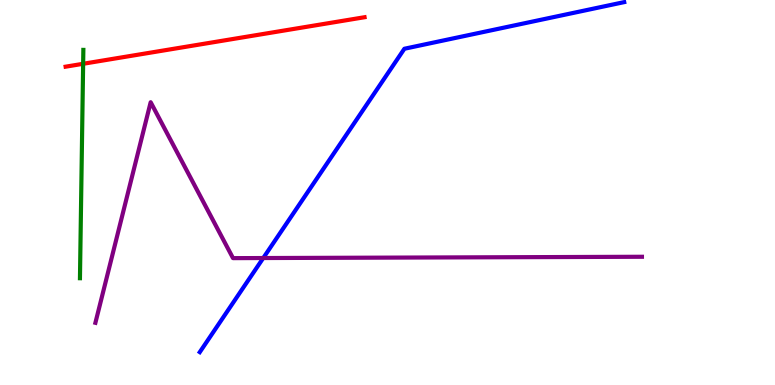[{'lines': ['blue', 'red'], 'intersections': []}, {'lines': ['green', 'red'], 'intersections': [{'x': 1.07, 'y': 8.34}]}, {'lines': ['purple', 'red'], 'intersections': []}, {'lines': ['blue', 'green'], 'intersections': []}, {'lines': ['blue', 'purple'], 'intersections': [{'x': 3.4, 'y': 3.3}]}, {'lines': ['green', 'purple'], 'intersections': []}]